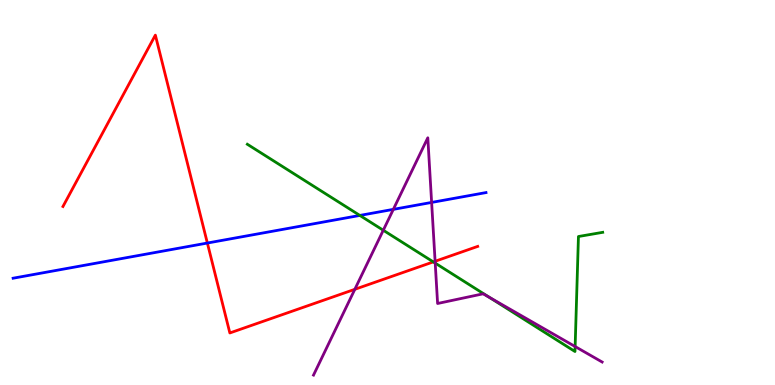[{'lines': ['blue', 'red'], 'intersections': [{'x': 2.68, 'y': 3.69}]}, {'lines': ['green', 'red'], 'intersections': [{'x': 5.59, 'y': 3.2}]}, {'lines': ['purple', 'red'], 'intersections': [{'x': 4.58, 'y': 2.49}, {'x': 5.61, 'y': 3.21}]}, {'lines': ['blue', 'green'], 'intersections': [{'x': 4.64, 'y': 4.4}]}, {'lines': ['blue', 'purple'], 'intersections': [{'x': 5.08, 'y': 4.56}, {'x': 5.57, 'y': 4.74}]}, {'lines': ['green', 'purple'], 'intersections': [{'x': 4.95, 'y': 4.02}, {'x': 5.62, 'y': 3.17}, {'x': 6.31, 'y': 2.28}, {'x': 7.42, 'y': 0.999}]}]